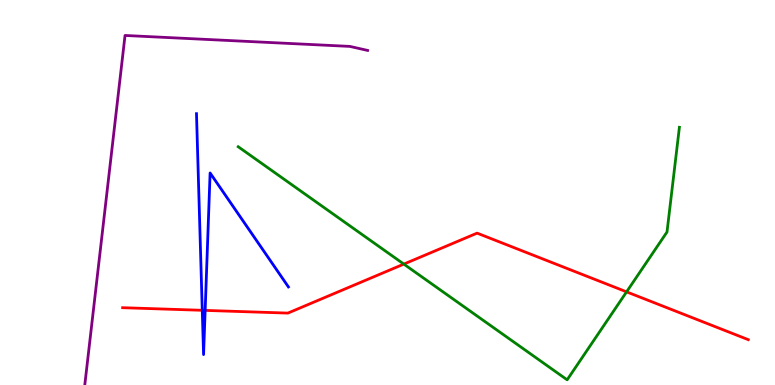[{'lines': ['blue', 'red'], 'intersections': [{'x': 2.61, 'y': 1.94}, {'x': 2.65, 'y': 1.94}]}, {'lines': ['green', 'red'], 'intersections': [{'x': 5.21, 'y': 3.14}, {'x': 8.08, 'y': 2.42}]}, {'lines': ['purple', 'red'], 'intersections': []}, {'lines': ['blue', 'green'], 'intersections': []}, {'lines': ['blue', 'purple'], 'intersections': []}, {'lines': ['green', 'purple'], 'intersections': []}]